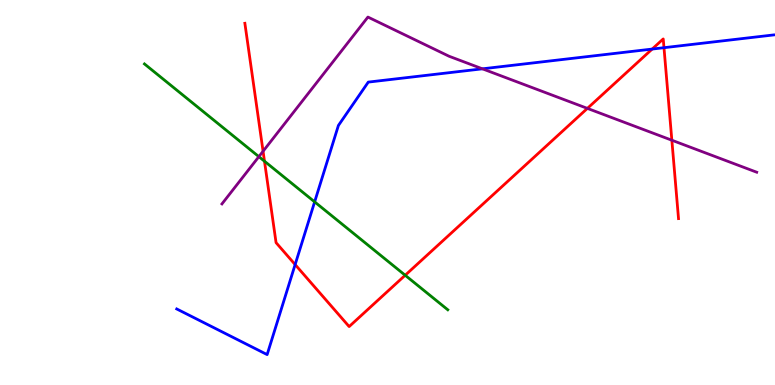[{'lines': ['blue', 'red'], 'intersections': [{'x': 3.81, 'y': 3.13}, {'x': 8.42, 'y': 8.73}, {'x': 8.57, 'y': 8.76}]}, {'lines': ['green', 'red'], 'intersections': [{'x': 3.41, 'y': 5.81}, {'x': 5.23, 'y': 2.85}]}, {'lines': ['purple', 'red'], 'intersections': [{'x': 3.39, 'y': 6.07}, {'x': 7.58, 'y': 7.18}, {'x': 8.67, 'y': 6.36}]}, {'lines': ['blue', 'green'], 'intersections': [{'x': 4.06, 'y': 4.76}]}, {'lines': ['blue', 'purple'], 'intersections': [{'x': 6.22, 'y': 8.21}]}, {'lines': ['green', 'purple'], 'intersections': [{'x': 3.34, 'y': 5.93}]}]